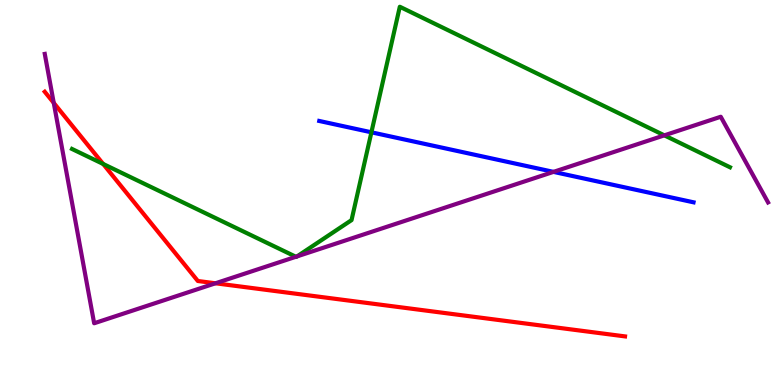[{'lines': ['blue', 'red'], 'intersections': []}, {'lines': ['green', 'red'], 'intersections': [{'x': 1.33, 'y': 5.74}]}, {'lines': ['purple', 'red'], 'intersections': [{'x': 0.694, 'y': 7.33}, {'x': 2.78, 'y': 2.64}]}, {'lines': ['blue', 'green'], 'intersections': [{'x': 4.79, 'y': 6.56}]}, {'lines': ['blue', 'purple'], 'intersections': [{'x': 7.14, 'y': 5.54}]}, {'lines': ['green', 'purple'], 'intersections': [{'x': 3.82, 'y': 3.33}, {'x': 3.83, 'y': 3.34}, {'x': 8.57, 'y': 6.48}]}]